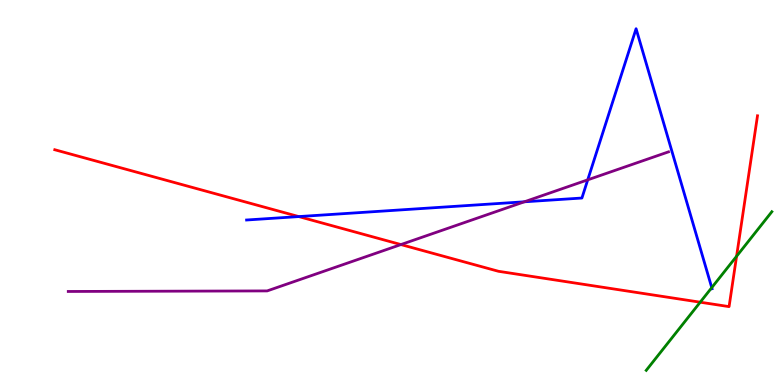[{'lines': ['blue', 'red'], 'intersections': [{'x': 3.86, 'y': 4.37}]}, {'lines': ['green', 'red'], 'intersections': [{'x': 9.03, 'y': 2.15}, {'x': 9.5, 'y': 3.34}]}, {'lines': ['purple', 'red'], 'intersections': [{'x': 5.17, 'y': 3.65}]}, {'lines': ['blue', 'green'], 'intersections': [{'x': 9.18, 'y': 2.53}]}, {'lines': ['blue', 'purple'], 'intersections': [{'x': 6.77, 'y': 4.76}, {'x': 7.58, 'y': 5.33}]}, {'lines': ['green', 'purple'], 'intersections': []}]